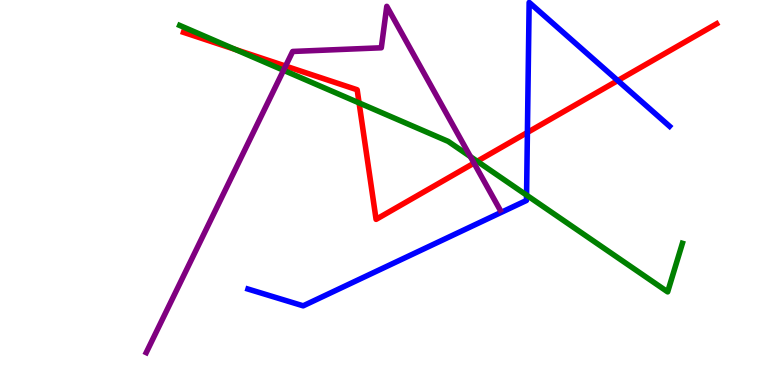[{'lines': ['blue', 'red'], 'intersections': [{'x': 6.81, 'y': 6.56}, {'x': 7.97, 'y': 7.91}]}, {'lines': ['green', 'red'], 'intersections': [{'x': 3.04, 'y': 8.71}, {'x': 4.63, 'y': 7.33}, {'x': 6.16, 'y': 5.81}]}, {'lines': ['purple', 'red'], 'intersections': [{'x': 3.68, 'y': 8.28}, {'x': 6.12, 'y': 5.76}]}, {'lines': ['blue', 'green'], 'intersections': [{'x': 6.79, 'y': 4.93}]}, {'lines': ['blue', 'purple'], 'intersections': []}, {'lines': ['green', 'purple'], 'intersections': [{'x': 3.66, 'y': 8.17}, {'x': 6.07, 'y': 5.93}]}]